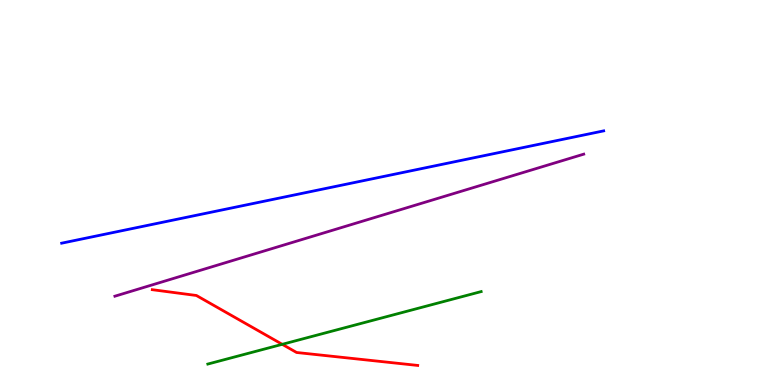[{'lines': ['blue', 'red'], 'intersections': []}, {'lines': ['green', 'red'], 'intersections': [{'x': 3.64, 'y': 1.06}]}, {'lines': ['purple', 'red'], 'intersections': []}, {'lines': ['blue', 'green'], 'intersections': []}, {'lines': ['blue', 'purple'], 'intersections': []}, {'lines': ['green', 'purple'], 'intersections': []}]